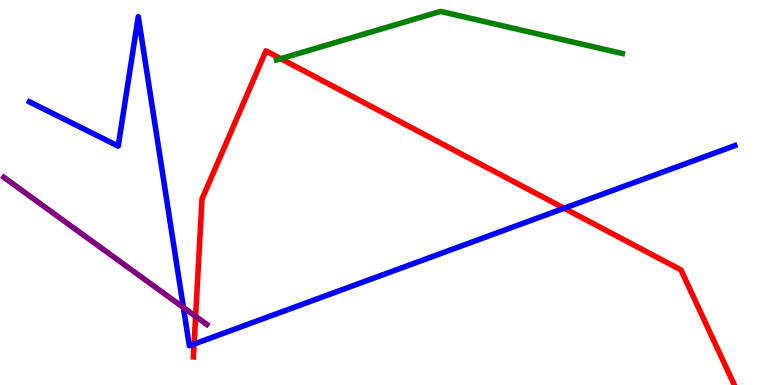[{'lines': ['blue', 'red'], 'intersections': [{'x': 2.5, 'y': 1.06}, {'x': 7.28, 'y': 4.59}]}, {'lines': ['green', 'red'], 'intersections': [{'x': 3.62, 'y': 8.48}]}, {'lines': ['purple', 'red'], 'intersections': [{'x': 2.52, 'y': 1.78}]}, {'lines': ['blue', 'green'], 'intersections': []}, {'lines': ['blue', 'purple'], 'intersections': [{'x': 2.37, 'y': 2.01}]}, {'lines': ['green', 'purple'], 'intersections': []}]